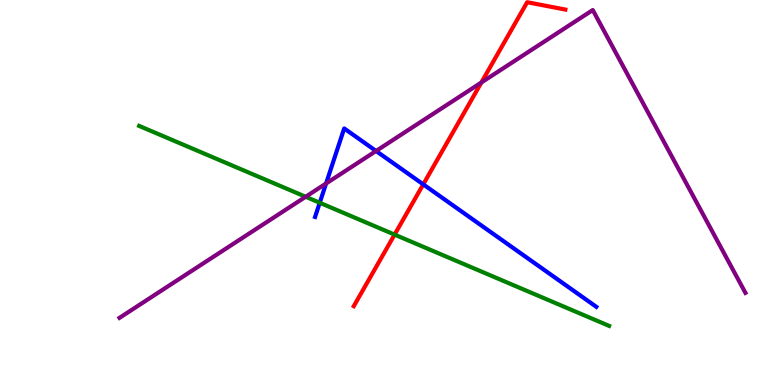[{'lines': ['blue', 'red'], 'intersections': [{'x': 5.46, 'y': 5.21}]}, {'lines': ['green', 'red'], 'intersections': [{'x': 5.09, 'y': 3.91}]}, {'lines': ['purple', 'red'], 'intersections': [{'x': 6.21, 'y': 7.86}]}, {'lines': ['blue', 'green'], 'intersections': [{'x': 4.13, 'y': 4.73}]}, {'lines': ['blue', 'purple'], 'intersections': [{'x': 4.21, 'y': 5.23}, {'x': 4.85, 'y': 6.08}]}, {'lines': ['green', 'purple'], 'intersections': [{'x': 3.94, 'y': 4.89}]}]